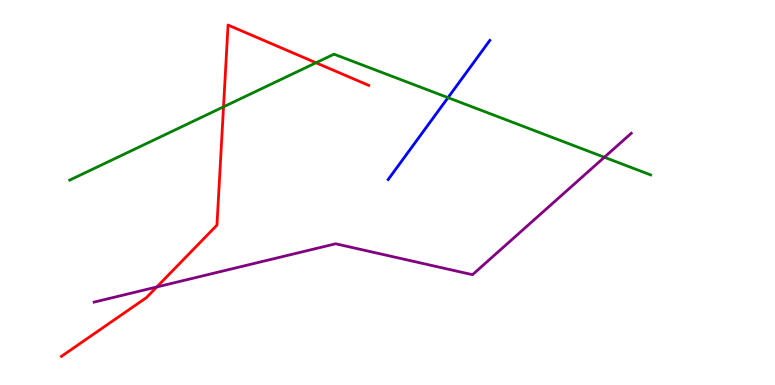[{'lines': ['blue', 'red'], 'intersections': []}, {'lines': ['green', 'red'], 'intersections': [{'x': 2.88, 'y': 7.23}, {'x': 4.08, 'y': 8.37}]}, {'lines': ['purple', 'red'], 'intersections': [{'x': 2.02, 'y': 2.55}]}, {'lines': ['blue', 'green'], 'intersections': [{'x': 5.78, 'y': 7.46}]}, {'lines': ['blue', 'purple'], 'intersections': []}, {'lines': ['green', 'purple'], 'intersections': [{'x': 7.8, 'y': 5.92}]}]